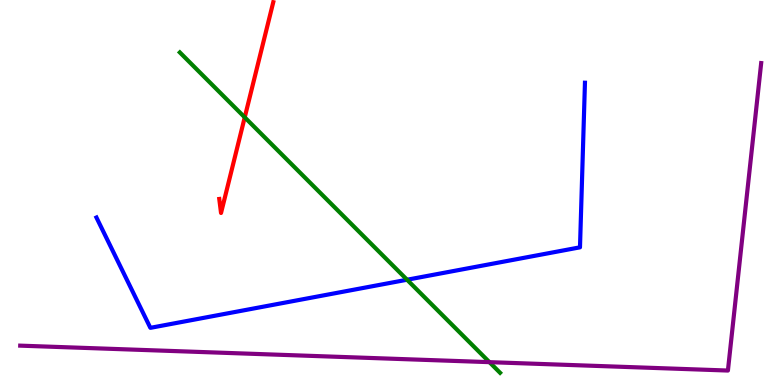[{'lines': ['blue', 'red'], 'intersections': []}, {'lines': ['green', 'red'], 'intersections': [{'x': 3.16, 'y': 6.95}]}, {'lines': ['purple', 'red'], 'intersections': []}, {'lines': ['blue', 'green'], 'intersections': [{'x': 5.25, 'y': 2.73}]}, {'lines': ['blue', 'purple'], 'intersections': []}, {'lines': ['green', 'purple'], 'intersections': [{'x': 6.32, 'y': 0.593}]}]